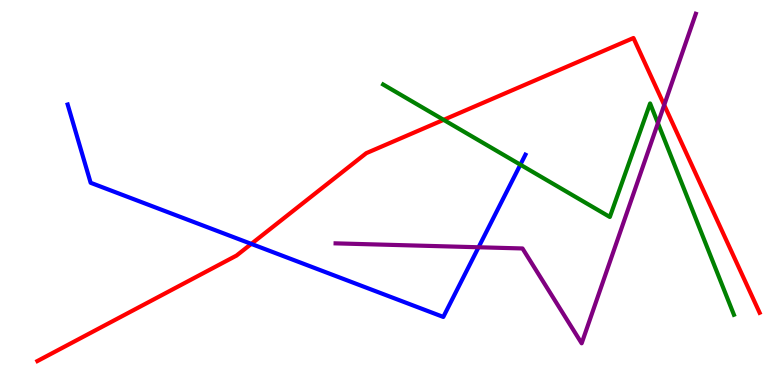[{'lines': ['blue', 'red'], 'intersections': [{'x': 3.24, 'y': 3.67}]}, {'lines': ['green', 'red'], 'intersections': [{'x': 5.72, 'y': 6.89}]}, {'lines': ['purple', 'red'], 'intersections': [{'x': 8.57, 'y': 7.27}]}, {'lines': ['blue', 'green'], 'intersections': [{'x': 6.71, 'y': 5.72}]}, {'lines': ['blue', 'purple'], 'intersections': [{'x': 6.18, 'y': 3.58}]}, {'lines': ['green', 'purple'], 'intersections': [{'x': 8.49, 'y': 6.8}]}]